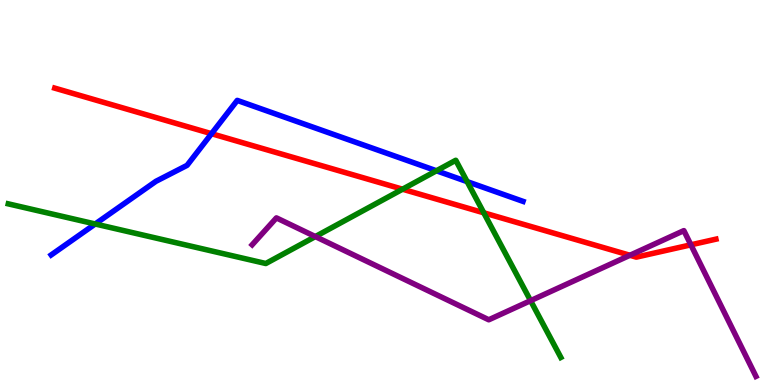[{'lines': ['blue', 'red'], 'intersections': [{'x': 2.73, 'y': 6.53}]}, {'lines': ['green', 'red'], 'intersections': [{'x': 5.19, 'y': 5.09}, {'x': 6.24, 'y': 4.47}]}, {'lines': ['purple', 'red'], 'intersections': [{'x': 8.13, 'y': 3.37}, {'x': 8.91, 'y': 3.64}]}, {'lines': ['blue', 'green'], 'intersections': [{'x': 1.23, 'y': 4.18}, {'x': 5.63, 'y': 5.56}, {'x': 6.03, 'y': 5.28}]}, {'lines': ['blue', 'purple'], 'intersections': []}, {'lines': ['green', 'purple'], 'intersections': [{'x': 4.07, 'y': 3.86}, {'x': 6.85, 'y': 2.19}]}]